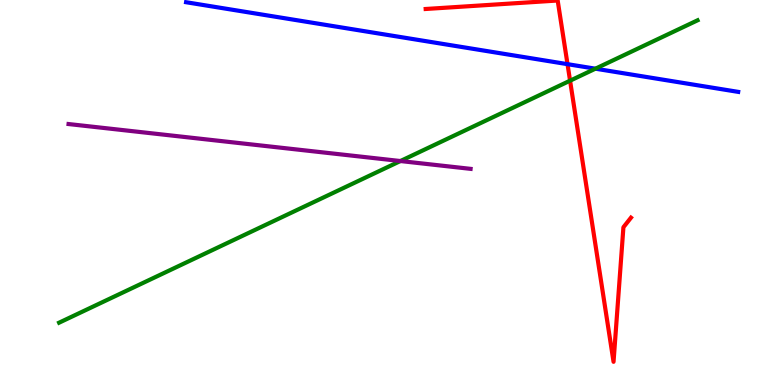[{'lines': ['blue', 'red'], 'intersections': [{'x': 7.32, 'y': 8.33}]}, {'lines': ['green', 'red'], 'intersections': [{'x': 7.36, 'y': 7.9}]}, {'lines': ['purple', 'red'], 'intersections': []}, {'lines': ['blue', 'green'], 'intersections': [{'x': 7.68, 'y': 8.22}]}, {'lines': ['blue', 'purple'], 'intersections': []}, {'lines': ['green', 'purple'], 'intersections': [{'x': 5.17, 'y': 5.82}]}]